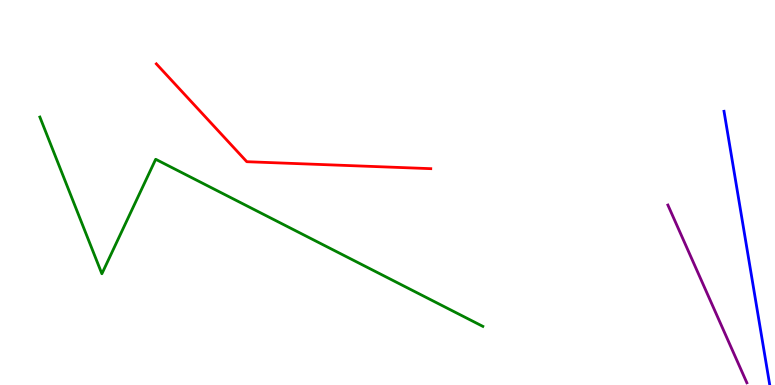[{'lines': ['blue', 'red'], 'intersections': []}, {'lines': ['green', 'red'], 'intersections': []}, {'lines': ['purple', 'red'], 'intersections': []}, {'lines': ['blue', 'green'], 'intersections': []}, {'lines': ['blue', 'purple'], 'intersections': []}, {'lines': ['green', 'purple'], 'intersections': []}]